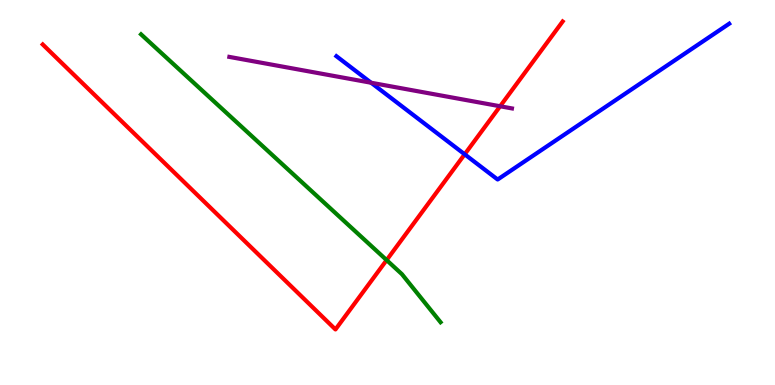[{'lines': ['blue', 'red'], 'intersections': [{'x': 6.0, 'y': 5.99}]}, {'lines': ['green', 'red'], 'intersections': [{'x': 4.99, 'y': 3.24}]}, {'lines': ['purple', 'red'], 'intersections': [{'x': 6.45, 'y': 7.24}]}, {'lines': ['blue', 'green'], 'intersections': []}, {'lines': ['blue', 'purple'], 'intersections': [{'x': 4.79, 'y': 7.85}]}, {'lines': ['green', 'purple'], 'intersections': []}]